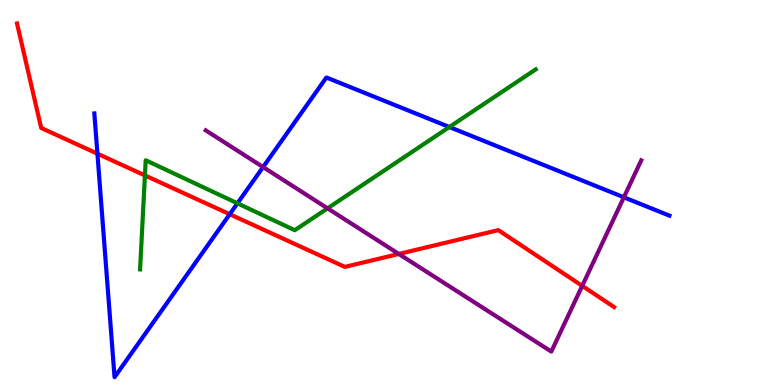[{'lines': ['blue', 'red'], 'intersections': [{'x': 1.26, 'y': 6.01}, {'x': 2.96, 'y': 4.44}]}, {'lines': ['green', 'red'], 'intersections': [{'x': 1.87, 'y': 5.44}]}, {'lines': ['purple', 'red'], 'intersections': [{'x': 5.15, 'y': 3.4}, {'x': 7.51, 'y': 2.57}]}, {'lines': ['blue', 'green'], 'intersections': [{'x': 3.06, 'y': 4.72}, {'x': 5.8, 'y': 6.7}]}, {'lines': ['blue', 'purple'], 'intersections': [{'x': 3.39, 'y': 5.66}, {'x': 8.05, 'y': 4.88}]}, {'lines': ['green', 'purple'], 'intersections': [{'x': 4.23, 'y': 4.59}]}]